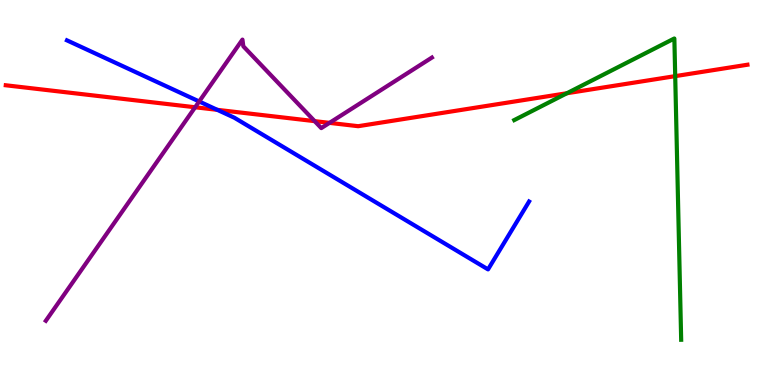[{'lines': ['blue', 'red'], 'intersections': [{'x': 2.8, 'y': 7.15}]}, {'lines': ['green', 'red'], 'intersections': [{'x': 7.32, 'y': 7.58}, {'x': 8.71, 'y': 8.02}]}, {'lines': ['purple', 'red'], 'intersections': [{'x': 2.52, 'y': 7.21}, {'x': 4.06, 'y': 6.85}, {'x': 4.25, 'y': 6.81}]}, {'lines': ['blue', 'green'], 'intersections': []}, {'lines': ['blue', 'purple'], 'intersections': [{'x': 2.57, 'y': 7.36}]}, {'lines': ['green', 'purple'], 'intersections': []}]